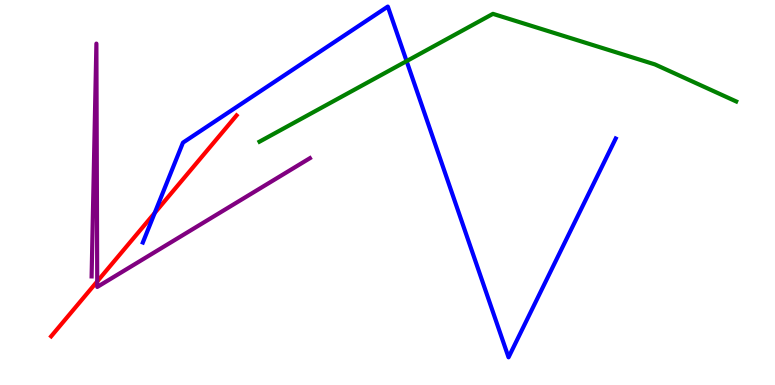[{'lines': ['blue', 'red'], 'intersections': [{'x': 2.0, 'y': 4.47}]}, {'lines': ['green', 'red'], 'intersections': []}, {'lines': ['purple', 'red'], 'intersections': [{'x': 1.25, 'y': 2.69}]}, {'lines': ['blue', 'green'], 'intersections': [{'x': 5.25, 'y': 8.41}]}, {'lines': ['blue', 'purple'], 'intersections': []}, {'lines': ['green', 'purple'], 'intersections': []}]